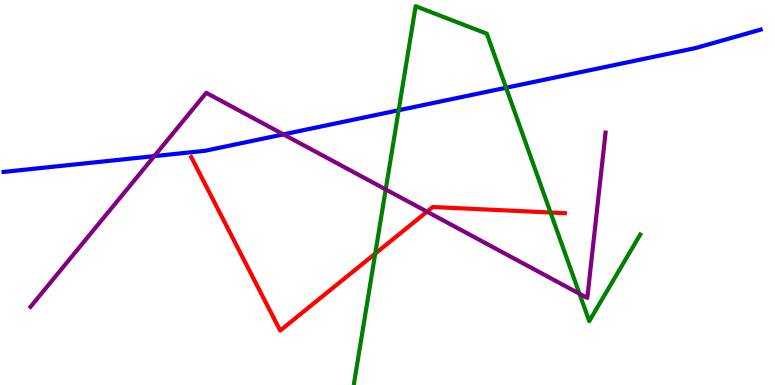[{'lines': ['blue', 'red'], 'intersections': []}, {'lines': ['green', 'red'], 'intersections': [{'x': 4.84, 'y': 3.41}, {'x': 7.1, 'y': 4.48}]}, {'lines': ['purple', 'red'], 'intersections': [{'x': 5.51, 'y': 4.5}]}, {'lines': ['blue', 'green'], 'intersections': [{'x': 5.14, 'y': 7.14}, {'x': 6.53, 'y': 7.72}]}, {'lines': ['blue', 'purple'], 'intersections': [{'x': 1.99, 'y': 5.95}, {'x': 3.66, 'y': 6.51}]}, {'lines': ['green', 'purple'], 'intersections': [{'x': 4.98, 'y': 5.08}, {'x': 7.48, 'y': 2.37}]}]